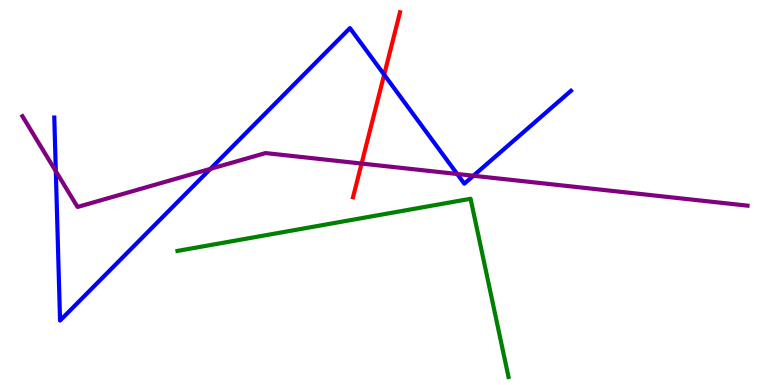[{'lines': ['blue', 'red'], 'intersections': [{'x': 4.96, 'y': 8.06}]}, {'lines': ['green', 'red'], 'intersections': []}, {'lines': ['purple', 'red'], 'intersections': [{'x': 4.67, 'y': 5.75}]}, {'lines': ['blue', 'green'], 'intersections': []}, {'lines': ['blue', 'purple'], 'intersections': [{'x': 0.72, 'y': 5.55}, {'x': 2.72, 'y': 5.61}, {'x': 5.9, 'y': 5.48}, {'x': 6.11, 'y': 5.44}]}, {'lines': ['green', 'purple'], 'intersections': []}]